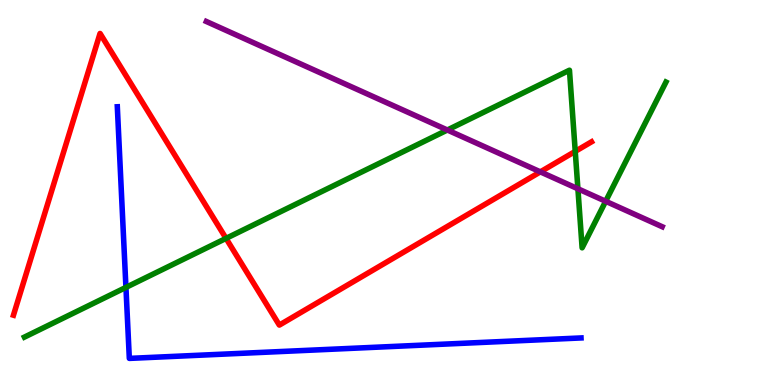[{'lines': ['blue', 'red'], 'intersections': []}, {'lines': ['green', 'red'], 'intersections': [{'x': 2.92, 'y': 3.81}, {'x': 7.42, 'y': 6.07}]}, {'lines': ['purple', 'red'], 'intersections': [{'x': 6.97, 'y': 5.54}]}, {'lines': ['blue', 'green'], 'intersections': [{'x': 1.62, 'y': 2.54}]}, {'lines': ['blue', 'purple'], 'intersections': []}, {'lines': ['green', 'purple'], 'intersections': [{'x': 5.77, 'y': 6.62}, {'x': 7.46, 'y': 5.1}, {'x': 7.82, 'y': 4.77}]}]